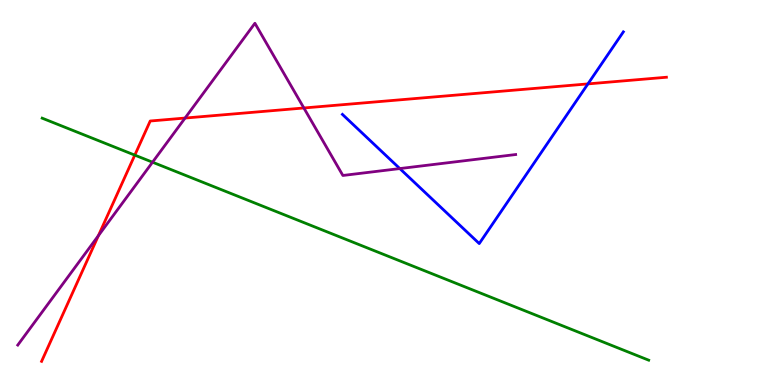[{'lines': ['blue', 'red'], 'intersections': [{'x': 7.59, 'y': 7.82}]}, {'lines': ['green', 'red'], 'intersections': [{'x': 1.74, 'y': 5.97}]}, {'lines': ['purple', 'red'], 'intersections': [{'x': 1.27, 'y': 3.88}, {'x': 2.39, 'y': 6.93}, {'x': 3.92, 'y': 7.2}]}, {'lines': ['blue', 'green'], 'intersections': []}, {'lines': ['blue', 'purple'], 'intersections': [{'x': 5.16, 'y': 5.62}]}, {'lines': ['green', 'purple'], 'intersections': [{'x': 1.97, 'y': 5.79}]}]